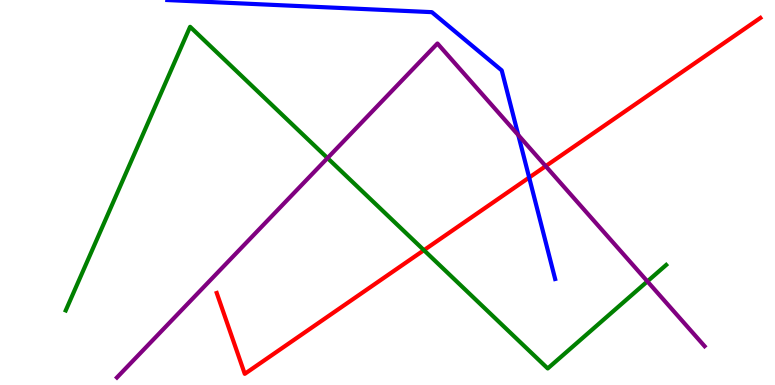[{'lines': ['blue', 'red'], 'intersections': [{'x': 6.83, 'y': 5.39}]}, {'lines': ['green', 'red'], 'intersections': [{'x': 5.47, 'y': 3.5}]}, {'lines': ['purple', 'red'], 'intersections': [{'x': 7.04, 'y': 5.68}]}, {'lines': ['blue', 'green'], 'intersections': []}, {'lines': ['blue', 'purple'], 'intersections': [{'x': 6.69, 'y': 6.49}]}, {'lines': ['green', 'purple'], 'intersections': [{'x': 4.23, 'y': 5.89}, {'x': 8.35, 'y': 2.69}]}]